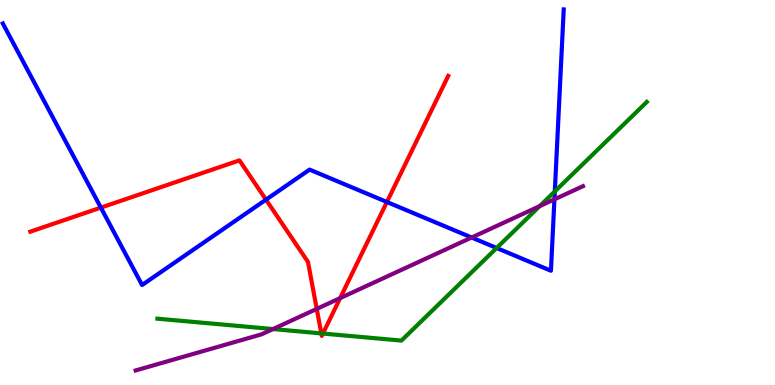[{'lines': ['blue', 'red'], 'intersections': [{'x': 1.3, 'y': 4.61}, {'x': 3.43, 'y': 4.81}, {'x': 4.99, 'y': 4.75}]}, {'lines': ['green', 'red'], 'intersections': [{'x': 4.15, 'y': 1.34}, {'x': 4.17, 'y': 1.34}]}, {'lines': ['purple', 'red'], 'intersections': [{'x': 4.09, 'y': 1.98}, {'x': 4.39, 'y': 2.26}]}, {'lines': ['blue', 'green'], 'intersections': [{'x': 6.41, 'y': 3.56}, {'x': 7.16, 'y': 5.03}]}, {'lines': ['blue', 'purple'], 'intersections': [{'x': 6.09, 'y': 3.83}, {'x': 7.15, 'y': 4.82}]}, {'lines': ['green', 'purple'], 'intersections': [{'x': 3.52, 'y': 1.45}, {'x': 6.96, 'y': 4.65}]}]